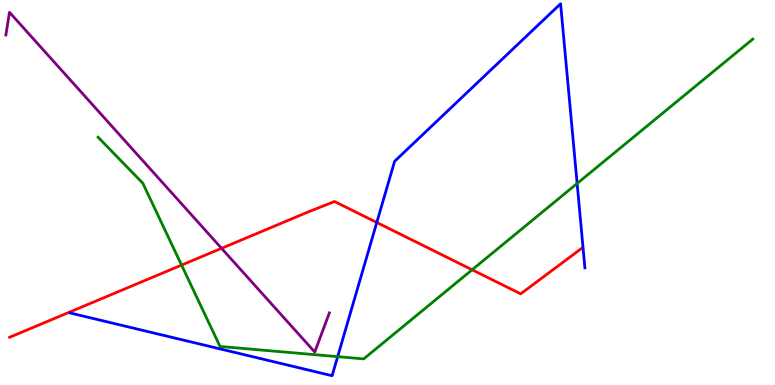[{'lines': ['blue', 'red'], 'intersections': [{'x': 4.86, 'y': 4.22}]}, {'lines': ['green', 'red'], 'intersections': [{'x': 2.34, 'y': 3.11}, {'x': 6.09, 'y': 2.99}]}, {'lines': ['purple', 'red'], 'intersections': [{'x': 2.86, 'y': 3.55}]}, {'lines': ['blue', 'green'], 'intersections': [{'x': 4.36, 'y': 0.736}, {'x': 7.45, 'y': 5.23}]}, {'lines': ['blue', 'purple'], 'intersections': []}, {'lines': ['green', 'purple'], 'intersections': []}]